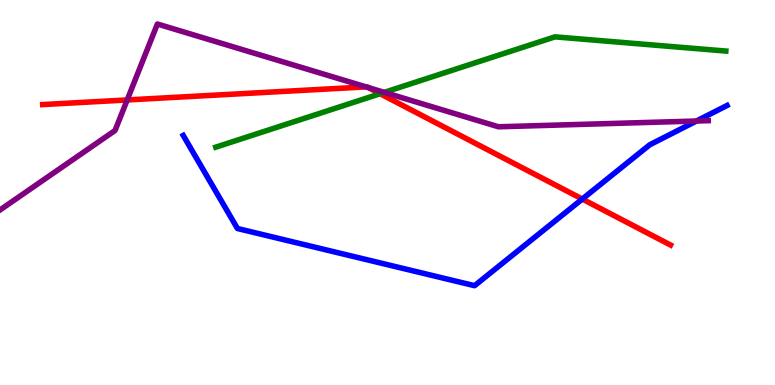[{'lines': ['blue', 'red'], 'intersections': [{'x': 7.51, 'y': 4.83}]}, {'lines': ['green', 'red'], 'intersections': [{'x': 4.91, 'y': 7.57}]}, {'lines': ['purple', 'red'], 'intersections': [{'x': 1.64, 'y': 7.4}, {'x': 4.72, 'y': 7.74}, {'x': 4.75, 'y': 7.72}]}, {'lines': ['blue', 'green'], 'intersections': []}, {'lines': ['blue', 'purple'], 'intersections': [{'x': 8.99, 'y': 6.86}]}, {'lines': ['green', 'purple'], 'intersections': [{'x': 4.96, 'y': 7.6}]}]